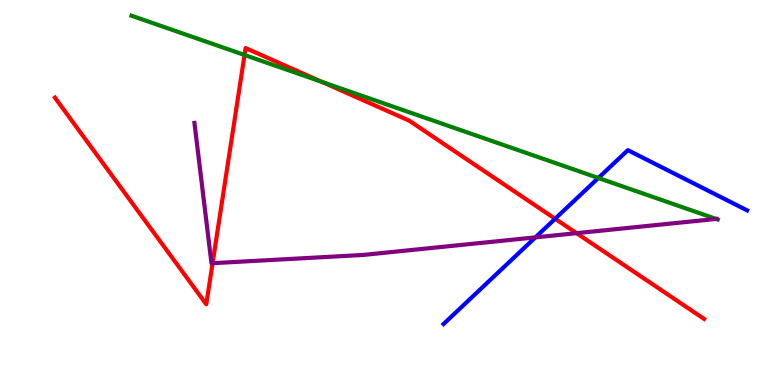[{'lines': ['blue', 'red'], 'intersections': [{'x': 7.16, 'y': 4.32}]}, {'lines': ['green', 'red'], 'intersections': [{'x': 3.16, 'y': 8.57}, {'x': 4.15, 'y': 7.87}]}, {'lines': ['purple', 'red'], 'intersections': [{'x': 2.74, 'y': 3.16}, {'x': 7.44, 'y': 3.94}]}, {'lines': ['blue', 'green'], 'intersections': [{'x': 7.72, 'y': 5.38}]}, {'lines': ['blue', 'purple'], 'intersections': [{'x': 6.91, 'y': 3.83}]}, {'lines': ['green', 'purple'], 'intersections': [{'x': 9.24, 'y': 4.31}]}]